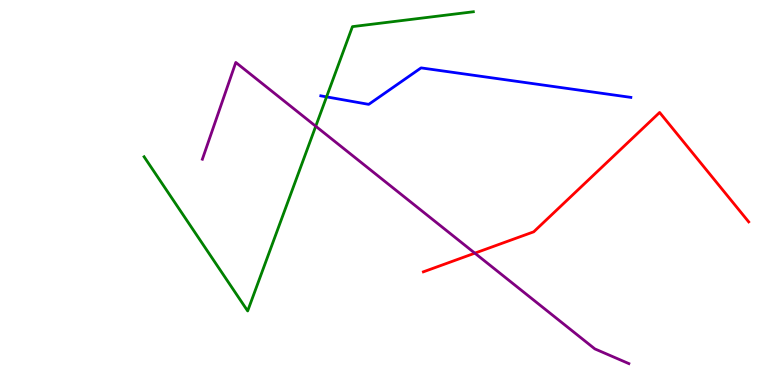[{'lines': ['blue', 'red'], 'intersections': []}, {'lines': ['green', 'red'], 'intersections': []}, {'lines': ['purple', 'red'], 'intersections': [{'x': 6.13, 'y': 3.42}]}, {'lines': ['blue', 'green'], 'intersections': [{'x': 4.21, 'y': 7.48}]}, {'lines': ['blue', 'purple'], 'intersections': []}, {'lines': ['green', 'purple'], 'intersections': [{'x': 4.07, 'y': 6.72}]}]